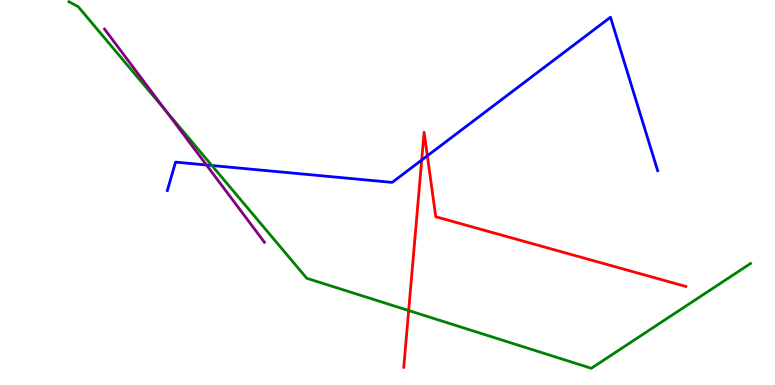[{'lines': ['blue', 'red'], 'intersections': [{'x': 5.44, 'y': 5.84}, {'x': 5.51, 'y': 5.95}]}, {'lines': ['green', 'red'], 'intersections': [{'x': 5.27, 'y': 1.93}]}, {'lines': ['purple', 'red'], 'intersections': []}, {'lines': ['blue', 'green'], 'intersections': [{'x': 2.73, 'y': 5.7}]}, {'lines': ['blue', 'purple'], 'intersections': [{'x': 2.66, 'y': 5.71}]}, {'lines': ['green', 'purple'], 'intersections': [{'x': 2.14, 'y': 7.12}]}]